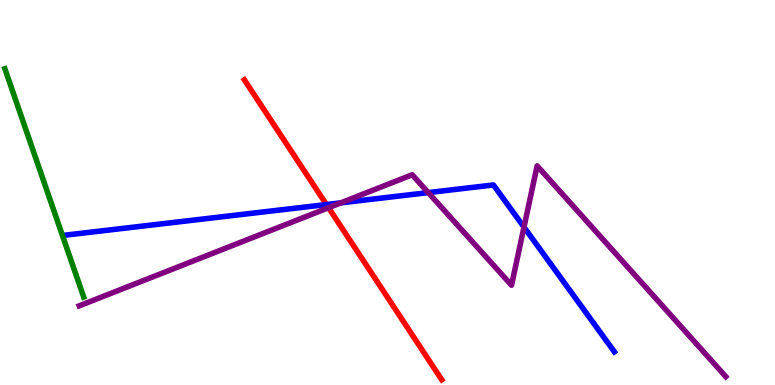[{'lines': ['blue', 'red'], 'intersections': [{'x': 4.21, 'y': 4.69}]}, {'lines': ['green', 'red'], 'intersections': []}, {'lines': ['purple', 'red'], 'intersections': [{'x': 4.24, 'y': 4.61}]}, {'lines': ['blue', 'green'], 'intersections': []}, {'lines': ['blue', 'purple'], 'intersections': [{'x': 4.4, 'y': 4.73}, {'x': 5.53, 'y': 5.0}, {'x': 6.76, 'y': 4.1}]}, {'lines': ['green', 'purple'], 'intersections': []}]